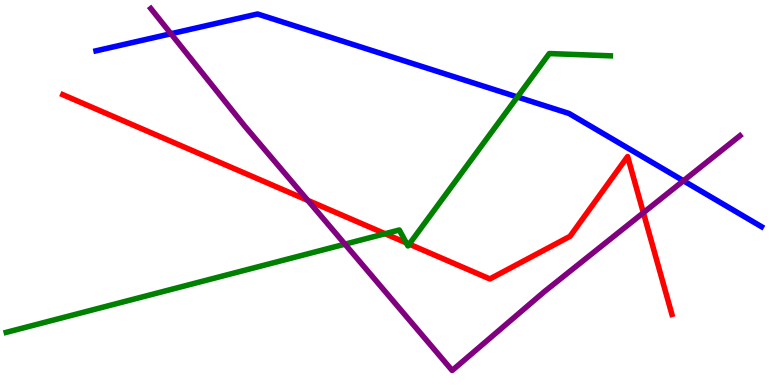[{'lines': ['blue', 'red'], 'intersections': []}, {'lines': ['green', 'red'], 'intersections': [{'x': 4.97, 'y': 3.93}, {'x': 5.24, 'y': 3.69}, {'x': 5.28, 'y': 3.66}]}, {'lines': ['purple', 'red'], 'intersections': [{'x': 3.97, 'y': 4.8}, {'x': 8.3, 'y': 4.48}]}, {'lines': ['blue', 'green'], 'intersections': [{'x': 6.68, 'y': 7.48}]}, {'lines': ['blue', 'purple'], 'intersections': [{'x': 2.21, 'y': 9.12}, {'x': 8.82, 'y': 5.3}]}, {'lines': ['green', 'purple'], 'intersections': [{'x': 4.45, 'y': 3.66}]}]